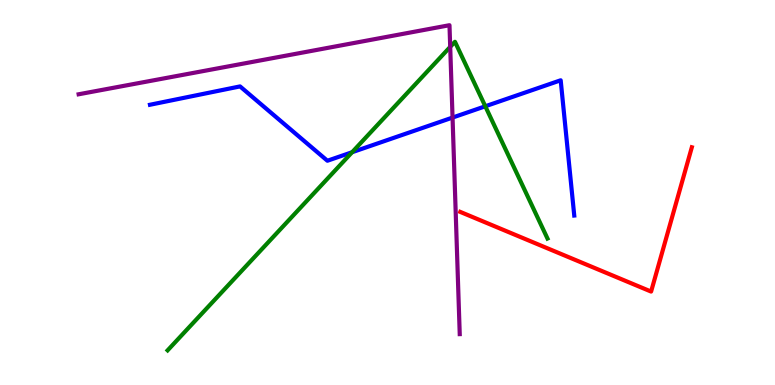[{'lines': ['blue', 'red'], 'intersections': []}, {'lines': ['green', 'red'], 'intersections': []}, {'lines': ['purple', 'red'], 'intersections': []}, {'lines': ['blue', 'green'], 'intersections': [{'x': 4.54, 'y': 6.05}, {'x': 6.26, 'y': 7.24}]}, {'lines': ['blue', 'purple'], 'intersections': [{'x': 5.84, 'y': 6.95}]}, {'lines': ['green', 'purple'], 'intersections': [{'x': 5.81, 'y': 8.78}]}]